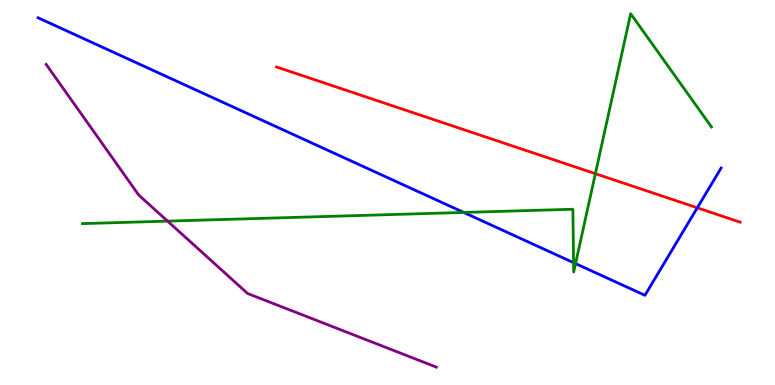[{'lines': ['blue', 'red'], 'intersections': [{'x': 9.0, 'y': 4.6}]}, {'lines': ['green', 'red'], 'intersections': [{'x': 7.68, 'y': 5.49}]}, {'lines': ['purple', 'red'], 'intersections': []}, {'lines': ['blue', 'green'], 'intersections': [{'x': 5.98, 'y': 4.48}, {'x': 7.4, 'y': 3.18}, {'x': 7.43, 'y': 3.15}]}, {'lines': ['blue', 'purple'], 'intersections': []}, {'lines': ['green', 'purple'], 'intersections': [{'x': 2.16, 'y': 4.26}]}]